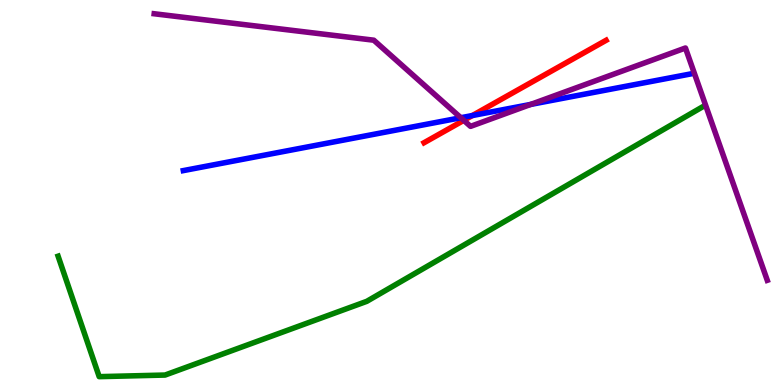[{'lines': ['blue', 'red'], 'intersections': [{'x': 6.1, 'y': 7.0}]}, {'lines': ['green', 'red'], 'intersections': []}, {'lines': ['purple', 'red'], 'intersections': [{'x': 5.98, 'y': 6.87}]}, {'lines': ['blue', 'green'], 'intersections': []}, {'lines': ['blue', 'purple'], 'intersections': [{'x': 5.95, 'y': 6.94}, {'x': 6.85, 'y': 7.29}]}, {'lines': ['green', 'purple'], 'intersections': []}]